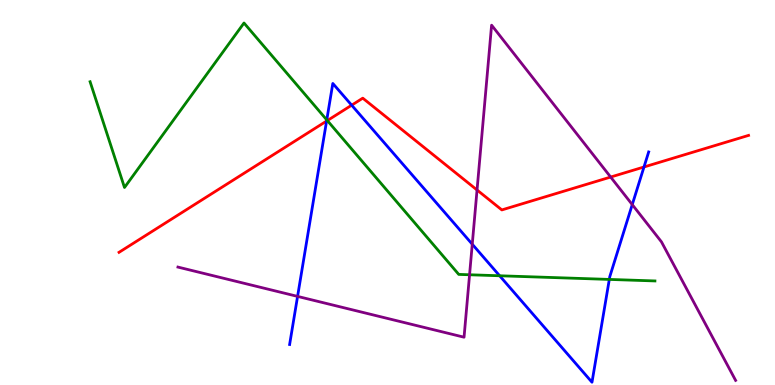[{'lines': ['blue', 'red'], 'intersections': [{'x': 4.21, 'y': 6.86}, {'x': 4.54, 'y': 7.27}, {'x': 8.31, 'y': 5.66}]}, {'lines': ['green', 'red'], 'intersections': [{'x': 4.22, 'y': 6.87}]}, {'lines': ['purple', 'red'], 'intersections': [{'x': 6.16, 'y': 5.07}, {'x': 7.88, 'y': 5.4}]}, {'lines': ['blue', 'green'], 'intersections': [{'x': 4.22, 'y': 6.89}, {'x': 6.45, 'y': 2.84}, {'x': 7.86, 'y': 2.74}]}, {'lines': ['blue', 'purple'], 'intersections': [{'x': 3.84, 'y': 2.3}, {'x': 6.09, 'y': 3.66}, {'x': 8.16, 'y': 4.69}]}, {'lines': ['green', 'purple'], 'intersections': [{'x': 6.06, 'y': 2.86}]}]